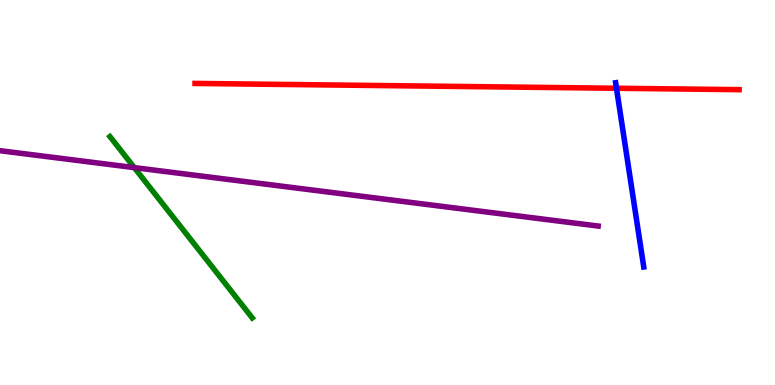[{'lines': ['blue', 'red'], 'intersections': [{'x': 7.95, 'y': 7.71}]}, {'lines': ['green', 'red'], 'intersections': []}, {'lines': ['purple', 'red'], 'intersections': []}, {'lines': ['blue', 'green'], 'intersections': []}, {'lines': ['blue', 'purple'], 'intersections': []}, {'lines': ['green', 'purple'], 'intersections': [{'x': 1.73, 'y': 5.65}]}]